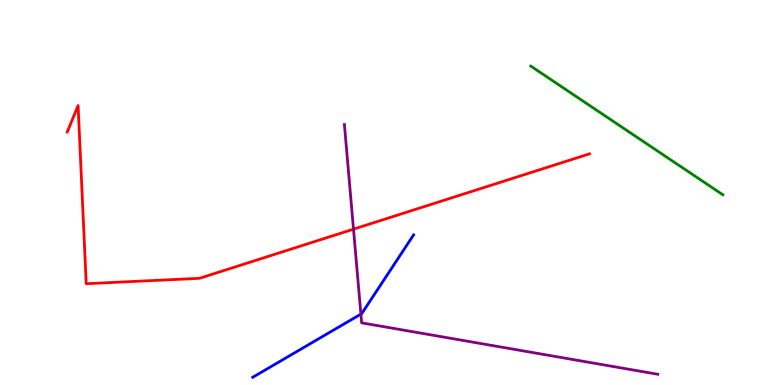[{'lines': ['blue', 'red'], 'intersections': []}, {'lines': ['green', 'red'], 'intersections': []}, {'lines': ['purple', 'red'], 'intersections': [{'x': 4.56, 'y': 4.05}]}, {'lines': ['blue', 'green'], 'intersections': []}, {'lines': ['blue', 'purple'], 'intersections': [{'x': 4.66, 'y': 1.84}]}, {'lines': ['green', 'purple'], 'intersections': []}]